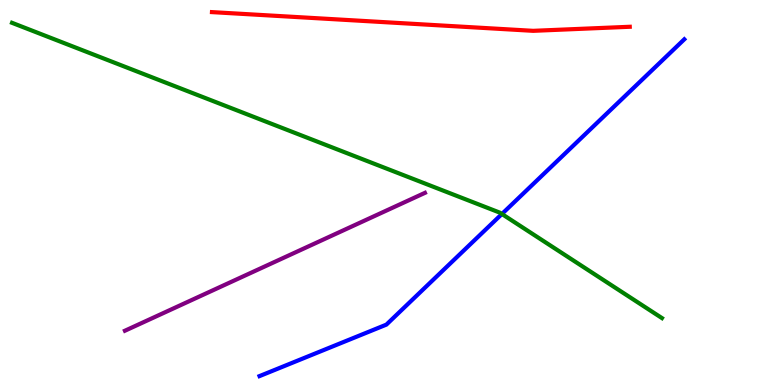[{'lines': ['blue', 'red'], 'intersections': []}, {'lines': ['green', 'red'], 'intersections': []}, {'lines': ['purple', 'red'], 'intersections': []}, {'lines': ['blue', 'green'], 'intersections': [{'x': 6.48, 'y': 4.44}]}, {'lines': ['blue', 'purple'], 'intersections': []}, {'lines': ['green', 'purple'], 'intersections': []}]